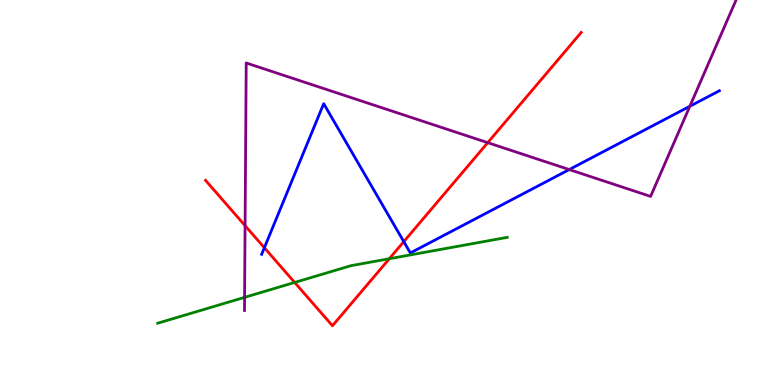[{'lines': ['blue', 'red'], 'intersections': [{'x': 3.41, 'y': 3.57}, {'x': 5.21, 'y': 3.72}]}, {'lines': ['green', 'red'], 'intersections': [{'x': 3.8, 'y': 2.66}, {'x': 5.02, 'y': 3.28}]}, {'lines': ['purple', 'red'], 'intersections': [{'x': 3.16, 'y': 4.14}, {'x': 6.29, 'y': 6.29}]}, {'lines': ['blue', 'green'], 'intersections': []}, {'lines': ['blue', 'purple'], 'intersections': [{'x': 7.35, 'y': 5.6}, {'x': 8.9, 'y': 7.24}]}, {'lines': ['green', 'purple'], 'intersections': [{'x': 3.16, 'y': 2.28}]}]